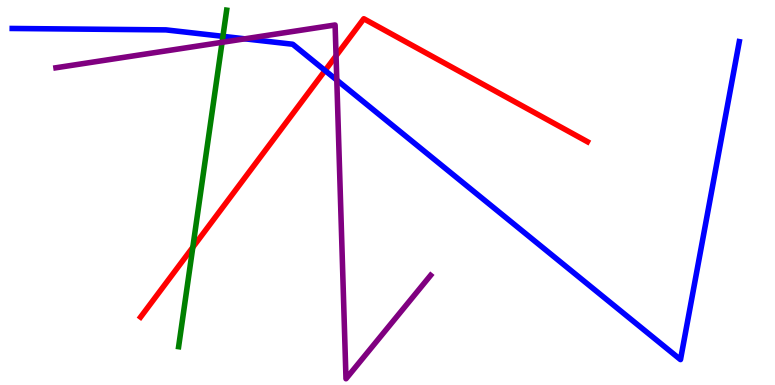[{'lines': ['blue', 'red'], 'intersections': [{'x': 4.19, 'y': 8.17}]}, {'lines': ['green', 'red'], 'intersections': [{'x': 2.49, 'y': 3.58}]}, {'lines': ['purple', 'red'], 'intersections': [{'x': 4.34, 'y': 8.55}]}, {'lines': ['blue', 'green'], 'intersections': [{'x': 2.88, 'y': 9.06}]}, {'lines': ['blue', 'purple'], 'intersections': [{'x': 3.16, 'y': 8.99}, {'x': 4.35, 'y': 7.92}]}, {'lines': ['green', 'purple'], 'intersections': [{'x': 2.87, 'y': 8.9}]}]